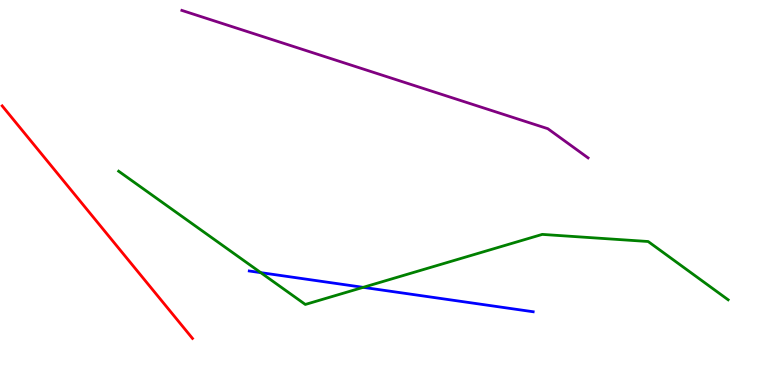[{'lines': ['blue', 'red'], 'intersections': []}, {'lines': ['green', 'red'], 'intersections': []}, {'lines': ['purple', 'red'], 'intersections': []}, {'lines': ['blue', 'green'], 'intersections': [{'x': 3.36, 'y': 2.92}, {'x': 4.69, 'y': 2.54}]}, {'lines': ['blue', 'purple'], 'intersections': []}, {'lines': ['green', 'purple'], 'intersections': []}]